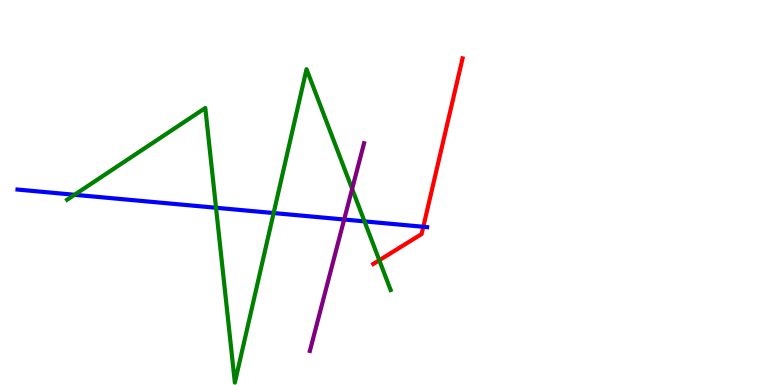[{'lines': ['blue', 'red'], 'intersections': [{'x': 5.46, 'y': 4.11}]}, {'lines': ['green', 'red'], 'intersections': [{'x': 4.89, 'y': 3.24}]}, {'lines': ['purple', 'red'], 'intersections': []}, {'lines': ['blue', 'green'], 'intersections': [{'x': 0.962, 'y': 4.94}, {'x': 2.79, 'y': 4.6}, {'x': 3.53, 'y': 4.47}, {'x': 4.7, 'y': 4.25}]}, {'lines': ['blue', 'purple'], 'intersections': [{'x': 4.44, 'y': 4.3}]}, {'lines': ['green', 'purple'], 'intersections': [{'x': 4.54, 'y': 5.09}]}]